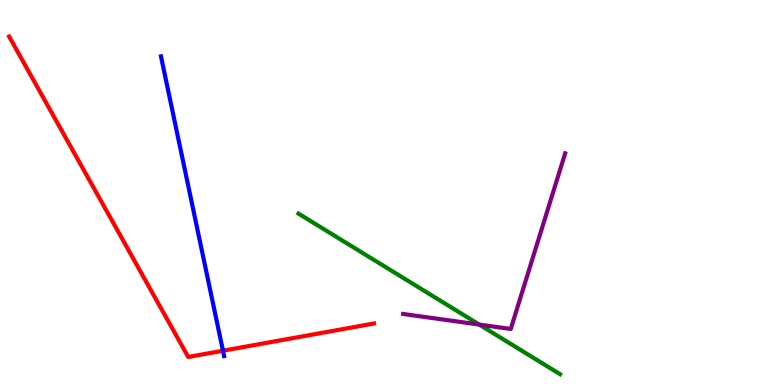[{'lines': ['blue', 'red'], 'intersections': [{'x': 2.88, 'y': 0.891}]}, {'lines': ['green', 'red'], 'intersections': []}, {'lines': ['purple', 'red'], 'intersections': []}, {'lines': ['blue', 'green'], 'intersections': []}, {'lines': ['blue', 'purple'], 'intersections': []}, {'lines': ['green', 'purple'], 'intersections': [{'x': 6.18, 'y': 1.57}]}]